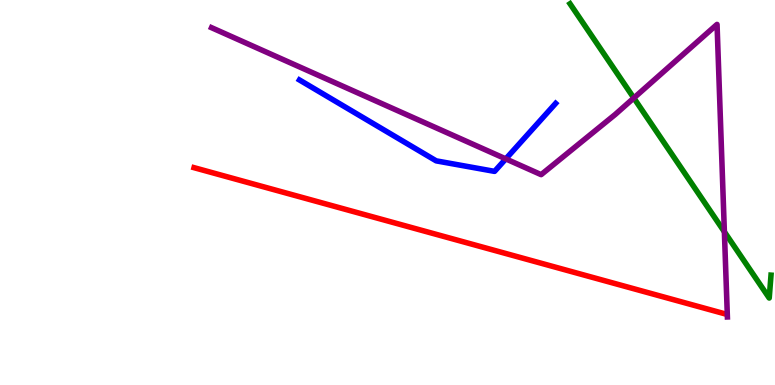[{'lines': ['blue', 'red'], 'intersections': []}, {'lines': ['green', 'red'], 'intersections': []}, {'lines': ['purple', 'red'], 'intersections': []}, {'lines': ['blue', 'green'], 'intersections': []}, {'lines': ['blue', 'purple'], 'intersections': [{'x': 6.53, 'y': 5.87}]}, {'lines': ['green', 'purple'], 'intersections': [{'x': 8.18, 'y': 7.45}, {'x': 9.35, 'y': 3.98}]}]